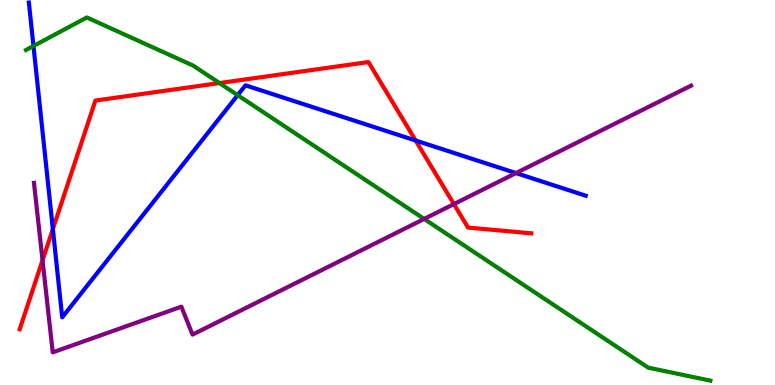[{'lines': ['blue', 'red'], 'intersections': [{'x': 0.682, 'y': 4.05}, {'x': 5.36, 'y': 6.35}]}, {'lines': ['green', 'red'], 'intersections': [{'x': 2.83, 'y': 7.84}]}, {'lines': ['purple', 'red'], 'intersections': [{'x': 0.549, 'y': 3.24}, {'x': 5.86, 'y': 4.7}]}, {'lines': ['blue', 'green'], 'intersections': [{'x': 0.432, 'y': 8.81}, {'x': 3.07, 'y': 7.53}]}, {'lines': ['blue', 'purple'], 'intersections': [{'x': 6.66, 'y': 5.5}]}, {'lines': ['green', 'purple'], 'intersections': [{'x': 5.47, 'y': 4.31}]}]